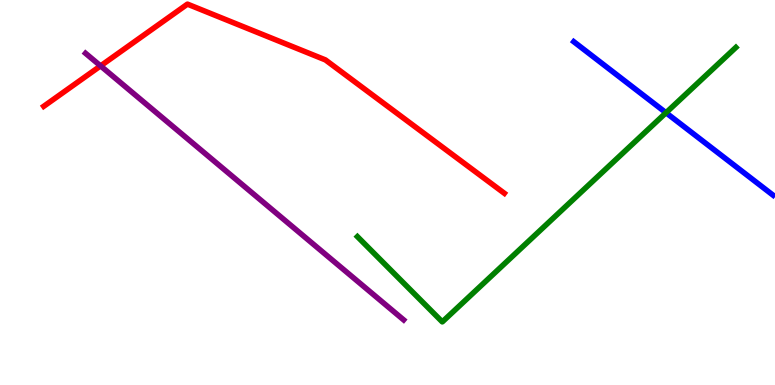[{'lines': ['blue', 'red'], 'intersections': []}, {'lines': ['green', 'red'], 'intersections': []}, {'lines': ['purple', 'red'], 'intersections': [{'x': 1.3, 'y': 8.29}]}, {'lines': ['blue', 'green'], 'intersections': [{'x': 8.59, 'y': 7.07}]}, {'lines': ['blue', 'purple'], 'intersections': []}, {'lines': ['green', 'purple'], 'intersections': []}]